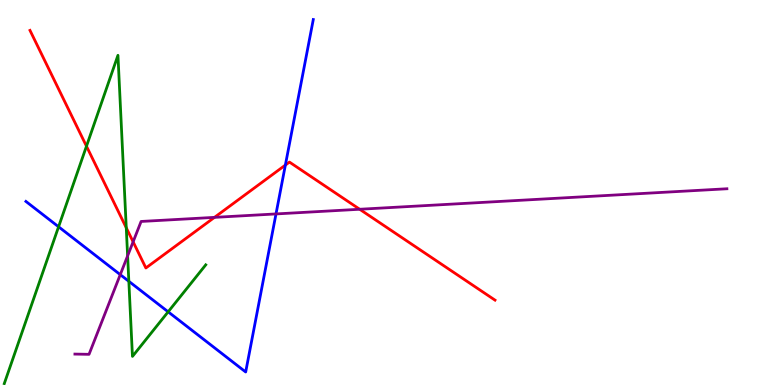[{'lines': ['blue', 'red'], 'intersections': [{'x': 3.68, 'y': 5.71}]}, {'lines': ['green', 'red'], 'intersections': [{'x': 1.12, 'y': 6.2}, {'x': 1.63, 'y': 4.08}]}, {'lines': ['purple', 'red'], 'intersections': [{'x': 1.72, 'y': 3.72}, {'x': 2.77, 'y': 4.35}, {'x': 4.64, 'y': 4.56}]}, {'lines': ['blue', 'green'], 'intersections': [{'x': 0.756, 'y': 4.11}, {'x': 1.66, 'y': 2.69}, {'x': 2.17, 'y': 1.9}]}, {'lines': ['blue', 'purple'], 'intersections': [{'x': 1.55, 'y': 2.87}, {'x': 3.56, 'y': 4.44}]}, {'lines': ['green', 'purple'], 'intersections': [{'x': 1.65, 'y': 3.35}]}]